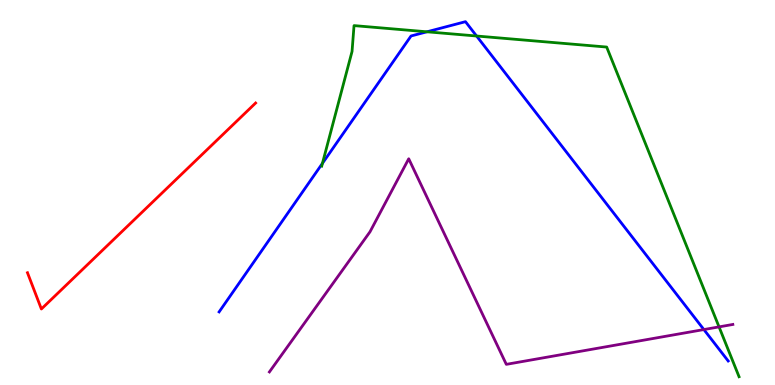[{'lines': ['blue', 'red'], 'intersections': []}, {'lines': ['green', 'red'], 'intersections': []}, {'lines': ['purple', 'red'], 'intersections': []}, {'lines': ['blue', 'green'], 'intersections': [{'x': 4.16, 'y': 5.76}, {'x': 5.51, 'y': 9.17}, {'x': 6.15, 'y': 9.06}]}, {'lines': ['blue', 'purple'], 'intersections': [{'x': 9.08, 'y': 1.44}]}, {'lines': ['green', 'purple'], 'intersections': [{'x': 9.28, 'y': 1.51}]}]